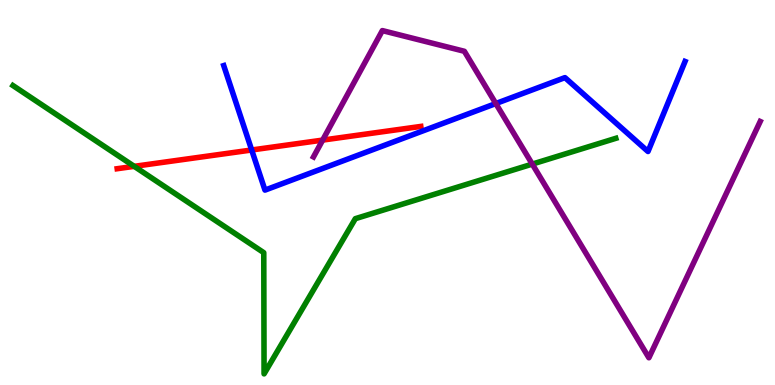[{'lines': ['blue', 'red'], 'intersections': [{'x': 3.25, 'y': 6.1}]}, {'lines': ['green', 'red'], 'intersections': [{'x': 1.73, 'y': 5.68}]}, {'lines': ['purple', 'red'], 'intersections': [{'x': 4.16, 'y': 6.36}]}, {'lines': ['blue', 'green'], 'intersections': []}, {'lines': ['blue', 'purple'], 'intersections': [{'x': 6.4, 'y': 7.31}]}, {'lines': ['green', 'purple'], 'intersections': [{'x': 6.87, 'y': 5.74}]}]